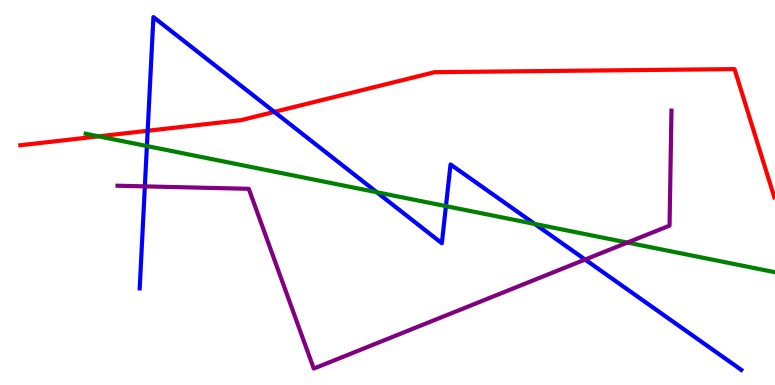[{'lines': ['blue', 'red'], 'intersections': [{'x': 1.91, 'y': 6.6}, {'x': 3.54, 'y': 7.09}]}, {'lines': ['green', 'red'], 'intersections': [{'x': 1.27, 'y': 6.46}]}, {'lines': ['purple', 'red'], 'intersections': []}, {'lines': ['blue', 'green'], 'intersections': [{'x': 1.9, 'y': 6.21}, {'x': 4.86, 'y': 5.01}, {'x': 5.75, 'y': 4.65}, {'x': 6.9, 'y': 4.18}]}, {'lines': ['blue', 'purple'], 'intersections': [{'x': 1.87, 'y': 5.16}, {'x': 7.55, 'y': 3.26}]}, {'lines': ['green', 'purple'], 'intersections': [{'x': 8.1, 'y': 3.7}]}]